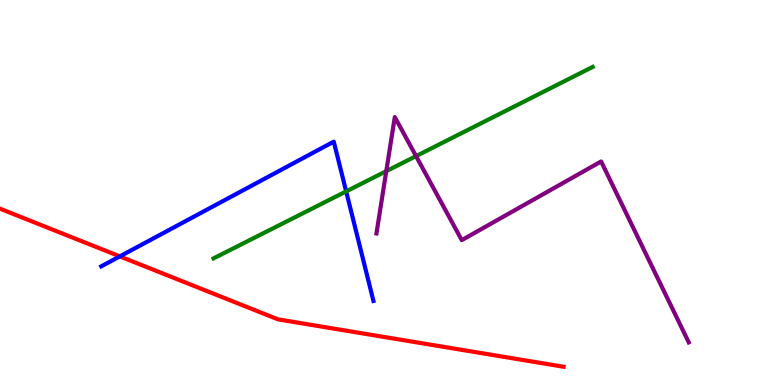[{'lines': ['blue', 'red'], 'intersections': [{'x': 1.55, 'y': 3.34}]}, {'lines': ['green', 'red'], 'intersections': []}, {'lines': ['purple', 'red'], 'intersections': []}, {'lines': ['blue', 'green'], 'intersections': [{'x': 4.47, 'y': 5.03}]}, {'lines': ['blue', 'purple'], 'intersections': []}, {'lines': ['green', 'purple'], 'intersections': [{'x': 4.98, 'y': 5.55}, {'x': 5.37, 'y': 5.95}]}]